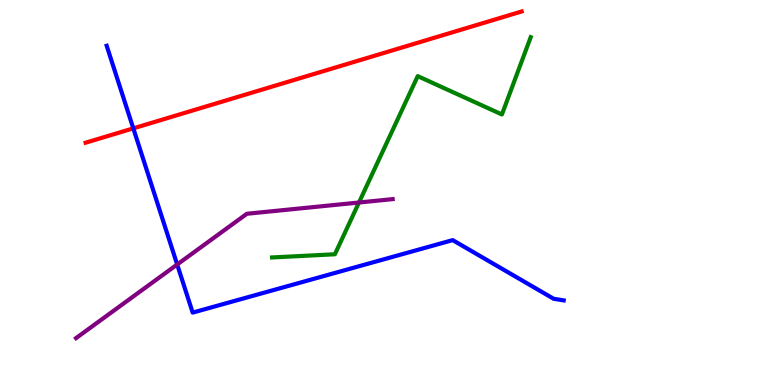[{'lines': ['blue', 'red'], 'intersections': [{'x': 1.72, 'y': 6.67}]}, {'lines': ['green', 'red'], 'intersections': []}, {'lines': ['purple', 'red'], 'intersections': []}, {'lines': ['blue', 'green'], 'intersections': []}, {'lines': ['blue', 'purple'], 'intersections': [{'x': 2.29, 'y': 3.13}]}, {'lines': ['green', 'purple'], 'intersections': [{'x': 4.63, 'y': 4.74}]}]